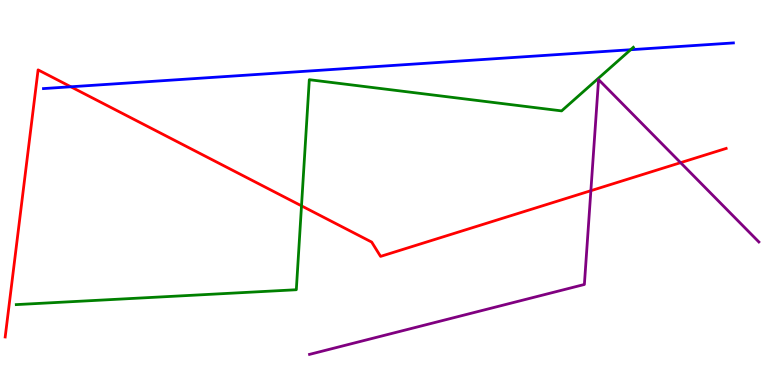[{'lines': ['blue', 'red'], 'intersections': [{'x': 0.914, 'y': 7.75}]}, {'lines': ['green', 'red'], 'intersections': [{'x': 3.89, 'y': 4.65}]}, {'lines': ['purple', 'red'], 'intersections': [{'x': 7.62, 'y': 5.05}, {'x': 8.78, 'y': 5.77}]}, {'lines': ['blue', 'green'], 'intersections': [{'x': 8.14, 'y': 8.71}]}, {'lines': ['blue', 'purple'], 'intersections': []}, {'lines': ['green', 'purple'], 'intersections': []}]